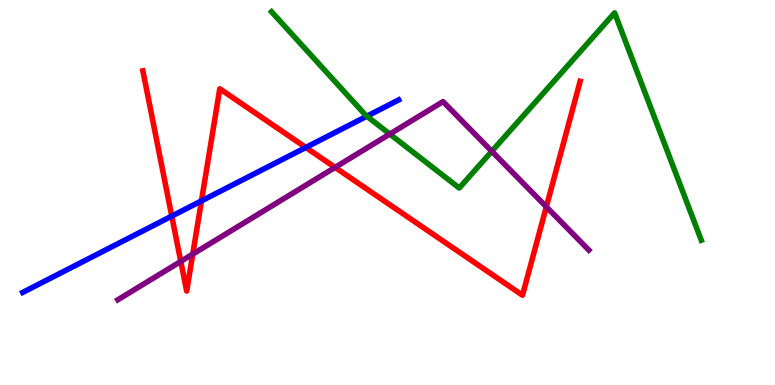[{'lines': ['blue', 'red'], 'intersections': [{'x': 2.22, 'y': 4.39}, {'x': 2.6, 'y': 4.78}, {'x': 3.95, 'y': 6.17}]}, {'lines': ['green', 'red'], 'intersections': []}, {'lines': ['purple', 'red'], 'intersections': [{'x': 2.33, 'y': 3.21}, {'x': 2.49, 'y': 3.4}, {'x': 4.32, 'y': 5.65}, {'x': 7.05, 'y': 4.63}]}, {'lines': ['blue', 'green'], 'intersections': [{'x': 4.73, 'y': 6.98}]}, {'lines': ['blue', 'purple'], 'intersections': []}, {'lines': ['green', 'purple'], 'intersections': [{'x': 5.03, 'y': 6.52}, {'x': 6.35, 'y': 6.07}]}]